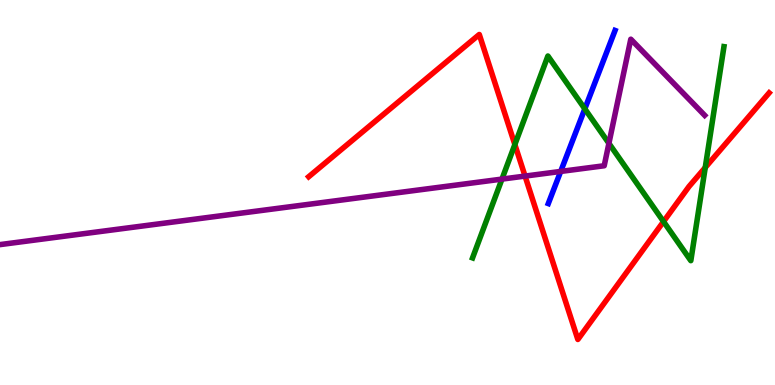[{'lines': ['blue', 'red'], 'intersections': []}, {'lines': ['green', 'red'], 'intersections': [{'x': 6.64, 'y': 6.25}, {'x': 8.56, 'y': 4.25}, {'x': 9.1, 'y': 5.65}]}, {'lines': ['purple', 'red'], 'intersections': [{'x': 6.77, 'y': 5.43}]}, {'lines': ['blue', 'green'], 'intersections': [{'x': 7.55, 'y': 7.17}]}, {'lines': ['blue', 'purple'], 'intersections': [{'x': 7.23, 'y': 5.55}]}, {'lines': ['green', 'purple'], 'intersections': [{'x': 6.48, 'y': 5.35}, {'x': 7.86, 'y': 6.28}]}]